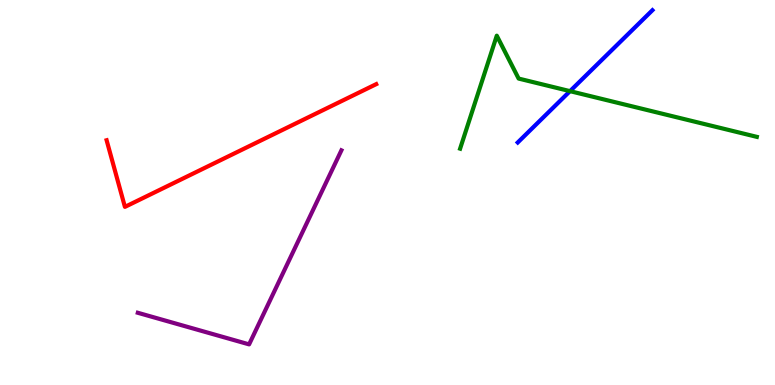[{'lines': ['blue', 'red'], 'intersections': []}, {'lines': ['green', 'red'], 'intersections': []}, {'lines': ['purple', 'red'], 'intersections': []}, {'lines': ['blue', 'green'], 'intersections': [{'x': 7.36, 'y': 7.63}]}, {'lines': ['blue', 'purple'], 'intersections': []}, {'lines': ['green', 'purple'], 'intersections': []}]